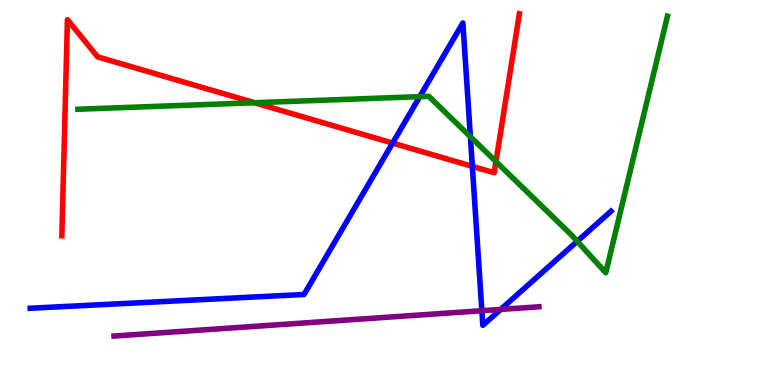[{'lines': ['blue', 'red'], 'intersections': [{'x': 5.07, 'y': 6.28}, {'x': 6.09, 'y': 5.68}]}, {'lines': ['green', 'red'], 'intersections': [{'x': 3.29, 'y': 7.33}, {'x': 6.4, 'y': 5.8}]}, {'lines': ['purple', 'red'], 'intersections': []}, {'lines': ['blue', 'green'], 'intersections': [{'x': 5.42, 'y': 7.49}, {'x': 6.07, 'y': 6.45}, {'x': 7.45, 'y': 3.73}]}, {'lines': ['blue', 'purple'], 'intersections': [{'x': 6.22, 'y': 1.93}, {'x': 6.46, 'y': 1.96}]}, {'lines': ['green', 'purple'], 'intersections': []}]